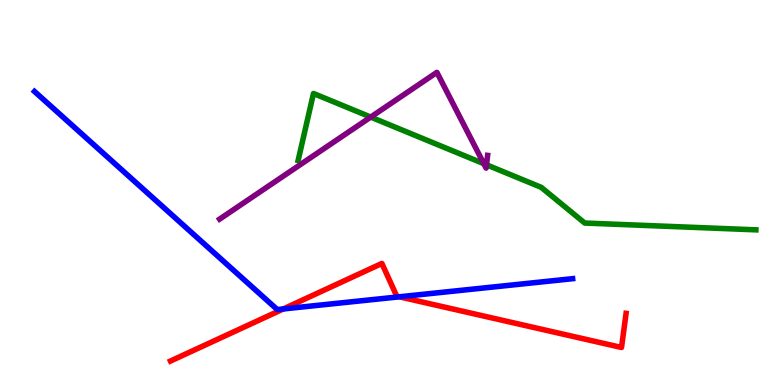[{'lines': ['blue', 'red'], 'intersections': [{'x': 3.66, 'y': 1.98}, {'x': 5.15, 'y': 2.29}]}, {'lines': ['green', 'red'], 'intersections': []}, {'lines': ['purple', 'red'], 'intersections': []}, {'lines': ['blue', 'green'], 'intersections': []}, {'lines': ['blue', 'purple'], 'intersections': []}, {'lines': ['green', 'purple'], 'intersections': [{'x': 4.78, 'y': 6.96}, {'x': 6.24, 'y': 5.75}, {'x': 6.28, 'y': 5.72}]}]